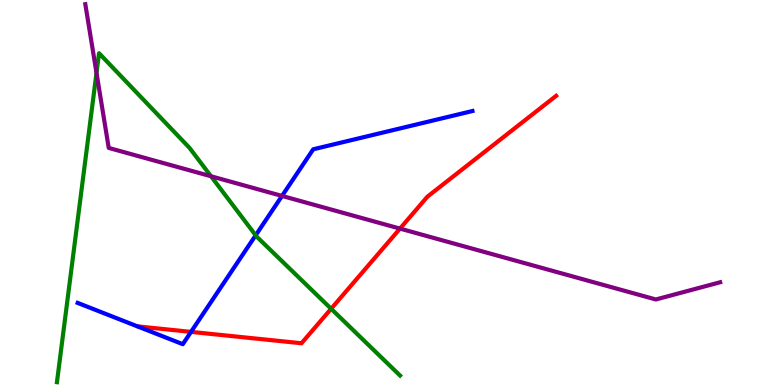[{'lines': ['blue', 'red'], 'intersections': [{'x': 2.46, 'y': 1.38}]}, {'lines': ['green', 'red'], 'intersections': [{'x': 4.27, 'y': 1.98}]}, {'lines': ['purple', 'red'], 'intersections': [{'x': 5.16, 'y': 4.06}]}, {'lines': ['blue', 'green'], 'intersections': [{'x': 3.3, 'y': 3.89}]}, {'lines': ['blue', 'purple'], 'intersections': [{'x': 3.64, 'y': 4.91}]}, {'lines': ['green', 'purple'], 'intersections': [{'x': 1.25, 'y': 8.11}, {'x': 2.72, 'y': 5.42}]}]